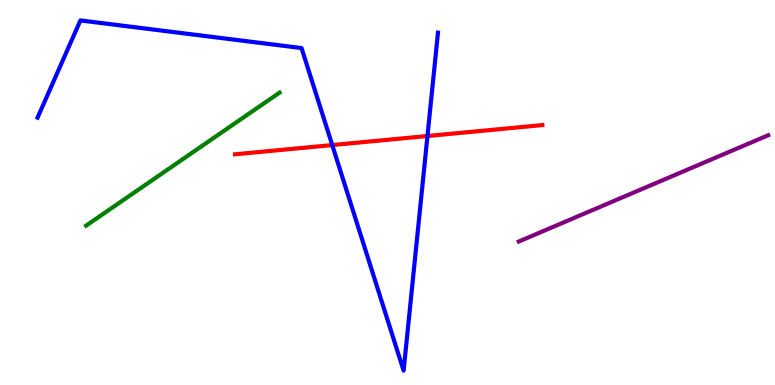[{'lines': ['blue', 'red'], 'intersections': [{'x': 4.29, 'y': 6.23}, {'x': 5.52, 'y': 6.47}]}, {'lines': ['green', 'red'], 'intersections': []}, {'lines': ['purple', 'red'], 'intersections': []}, {'lines': ['blue', 'green'], 'intersections': []}, {'lines': ['blue', 'purple'], 'intersections': []}, {'lines': ['green', 'purple'], 'intersections': []}]